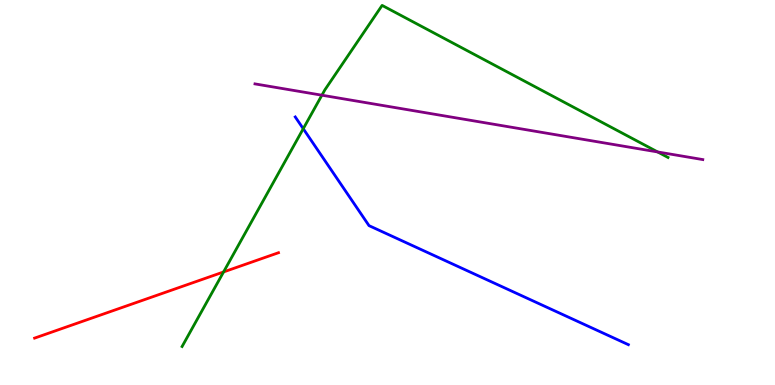[{'lines': ['blue', 'red'], 'intersections': []}, {'lines': ['green', 'red'], 'intersections': [{'x': 2.88, 'y': 2.94}]}, {'lines': ['purple', 'red'], 'intersections': []}, {'lines': ['blue', 'green'], 'intersections': [{'x': 3.91, 'y': 6.66}]}, {'lines': ['blue', 'purple'], 'intersections': []}, {'lines': ['green', 'purple'], 'intersections': [{'x': 4.15, 'y': 7.53}, {'x': 8.49, 'y': 6.05}]}]